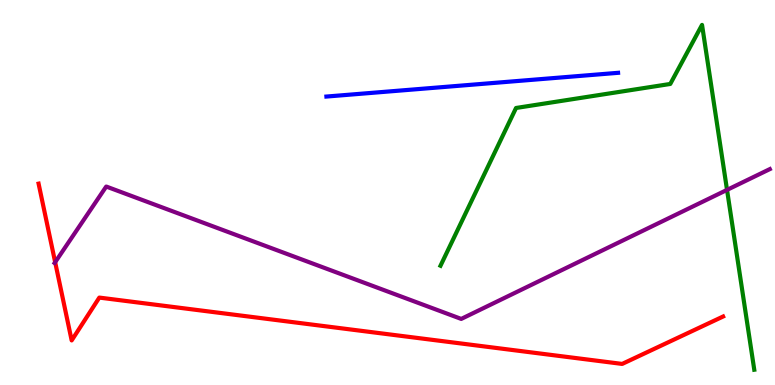[{'lines': ['blue', 'red'], 'intersections': []}, {'lines': ['green', 'red'], 'intersections': []}, {'lines': ['purple', 'red'], 'intersections': [{'x': 0.712, 'y': 3.19}]}, {'lines': ['blue', 'green'], 'intersections': []}, {'lines': ['blue', 'purple'], 'intersections': []}, {'lines': ['green', 'purple'], 'intersections': [{'x': 9.38, 'y': 5.07}]}]